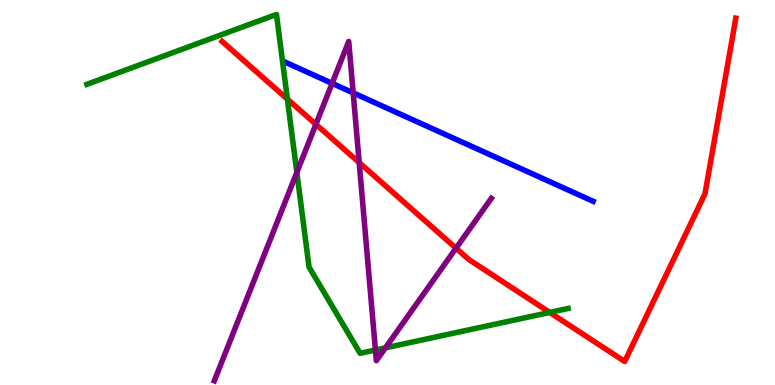[{'lines': ['blue', 'red'], 'intersections': []}, {'lines': ['green', 'red'], 'intersections': [{'x': 3.71, 'y': 7.43}, {'x': 7.09, 'y': 1.88}]}, {'lines': ['purple', 'red'], 'intersections': [{'x': 4.08, 'y': 6.77}, {'x': 4.63, 'y': 5.78}, {'x': 5.88, 'y': 3.55}]}, {'lines': ['blue', 'green'], 'intersections': []}, {'lines': ['blue', 'purple'], 'intersections': [{'x': 4.29, 'y': 7.83}, {'x': 4.56, 'y': 7.59}]}, {'lines': ['green', 'purple'], 'intersections': [{'x': 3.83, 'y': 5.52}, {'x': 4.84, 'y': 0.909}, {'x': 4.97, 'y': 0.965}]}]